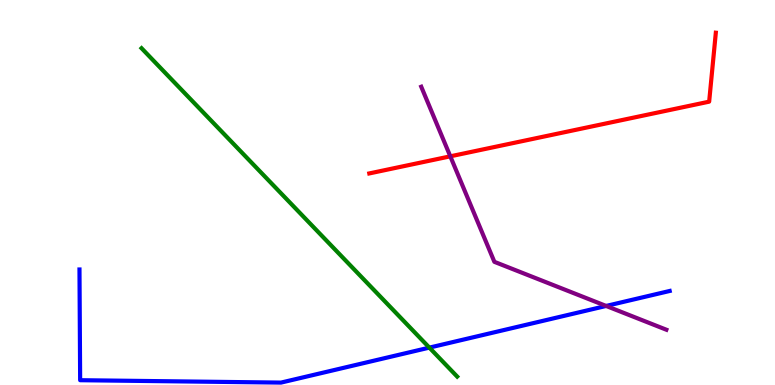[{'lines': ['blue', 'red'], 'intersections': []}, {'lines': ['green', 'red'], 'intersections': []}, {'lines': ['purple', 'red'], 'intersections': [{'x': 5.81, 'y': 5.94}]}, {'lines': ['blue', 'green'], 'intersections': [{'x': 5.54, 'y': 0.971}]}, {'lines': ['blue', 'purple'], 'intersections': [{'x': 7.82, 'y': 2.05}]}, {'lines': ['green', 'purple'], 'intersections': []}]